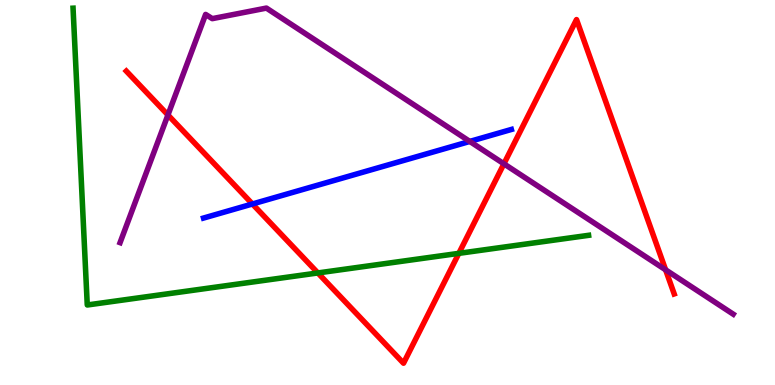[{'lines': ['blue', 'red'], 'intersections': [{'x': 3.26, 'y': 4.7}]}, {'lines': ['green', 'red'], 'intersections': [{'x': 4.1, 'y': 2.91}, {'x': 5.92, 'y': 3.42}]}, {'lines': ['purple', 'red'], 'intersections': [{'x': 2.17, 'y': 7.01}, {'x': 6.5, 'y': 5.75}, {'x': 8.59, 'y': 2.99}]}, {'lines': ['blue', 'green'], 'intersections': []}, {'lines': ['blue', 'purple'], 'intersections': [{'x': 6.06, 'y': 6.33}]}, {'lines': ['green', 'purple'], 'intersections': []}]